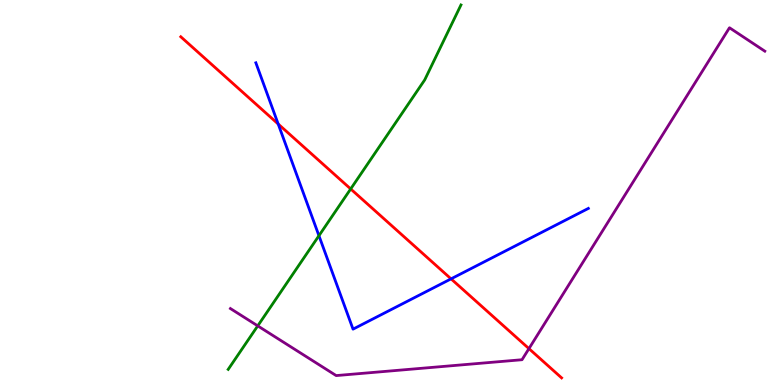[{'lines': ['blue', 'red'], 'intersections': [{'x': 3.59, 'y': 6.78}, {'x': 5.82, 'y': 2.76}]}, {'lines': ['green', 'red'], 'intersections': [{'x': 4.52, 'y': 5.09}]}, {'lines': ['purple', 'red'], 'intersections': [{'x': 6.83, 'y': 0.945}]}, {'lines': ['blue', 'green'], 'intersections': [{'x': 4.12, 'y': 3.88}]}, {'lines': ['blue', 'purple'], 'intersections': []}, {'lines': ['green', 'purple'], 'intersections': [{'x': 3.33, 'y': 1.54}]}]